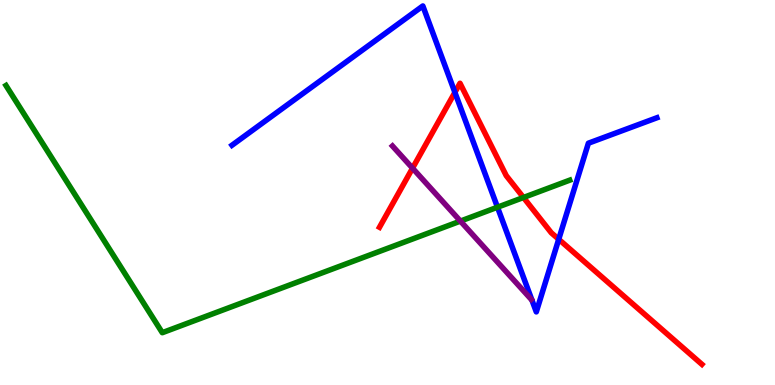[{'lines': ['blue', 'red'], 'intersections': [{'x': 5.87, 'y': 7.6}, {'x': 7.21, 'y': 3.78}]}, {'lines': ['green', 'red'], 'intersections': [{'x': 6.75, 'y': 4.87}]}, {'lines': ['purple', 'red'], 'intersections': [{'x': 5.32, 'y': 5.63}]}, {'lines': ['blue', 'green'], 'intersections': [{'x': 6.42, 'y': 4.62}]}, {'lines': ['blue', 'purple'], 'intersections': []}, {'lines': ['green', 'purple'], 'intersections': [{'x': 5.94, 'y': 4.26}]}]